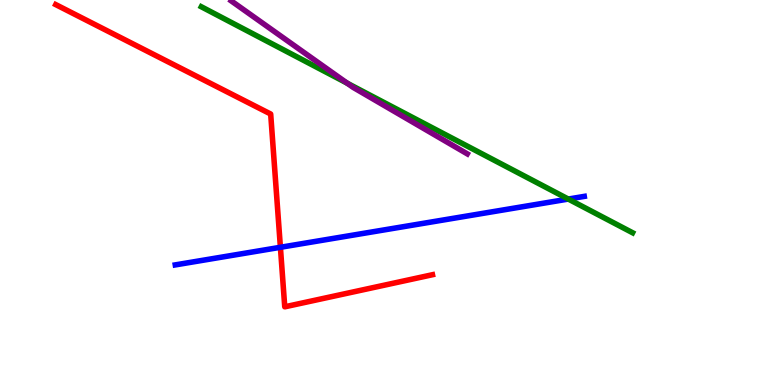[{'lines': ['blue', 'red'], 'intersections': [{'x': 3.62, 'y': 3.58}]}, {'lines': ['green', 'red'], 'intersections': []}, {'lines': ['purple', 'red'], 'intersections': []}, {'lines': ['blue', 'green'], 'intersections': [{'x': 7.33, 'y': 4.83}]}, {'lines': ['blue', 'purple'], 'intersections': []}, {'lines': ['green', 'purple'], 'intersections': [{'x': 4.48, 'y': 7.84}]}]